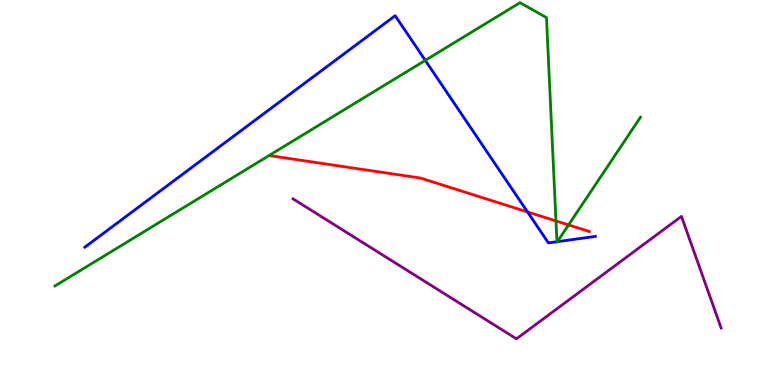[{'lines': ['blue', 'red'], 'intersections': [{'x': 6.81, 'y': 4.49}]}, {'lines': ['green', 'red'], 'intersections': [{'x': 7.17, 'y': 4.26}, {'x': 7.34, 'y': 4.16}]}, {'lines': ['purple', 'red'], 'intersections': []}, {'lines': ['blue', 'green'], 'intersections': [{'x': 5.49, 'y': 8.43}, {'x': 7.19, 'y': 3.72}, {'x': 7.19, 'y': 3.72}]}, {'lines': ['blue', 'purple'], 'intersections': []}, {'lines': ['green', 'purple'], 'intersections': []}]